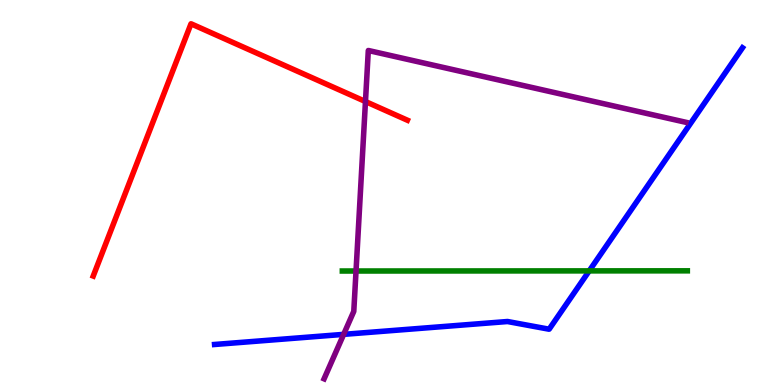[{'lines': ['blue', 'red'], 'intersections': []}, {'lines': ['green', 'red'], 'intersections': []}, {'lines': ['purple', 'red'], 'intersections': [{'x': 4.72, 'y': 7.36}]}, {'lines': ['blue', 'green'], 'intersections': [{'x': 7.6, 'y': 2.96}]}, {'lines': ['blue', 'purple'], 'intersections': [{'x': 4.43, 'y': 1.32}]}, {'lines': ['green', 'purple'], 'intersections': [{'x': 4.59, 'y': 2.96}]}]